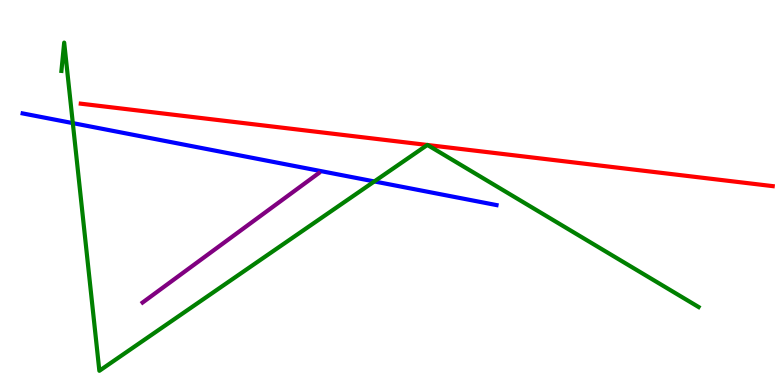[{'lines': ['blue', 'red'], 'intersections': []}, {'lines': ['green', 'red'], 'intersections': [{'x': 5.51, 'y': 6.23}, {'x': 5.52, 'y': 6.23}]}, {'lines': ['purple', 'red'], 'intersections': []}, {'lines': ['blue', 'green'], 'intersections': [{'x': 0.94, 'y': 6.8}, {'x': 4.83, 'y': 5.29}]}, {'lines': ['blue', 'purple'], 'intersections': []}, {'lines': ['green', 'purple'], 'intersections': []}]